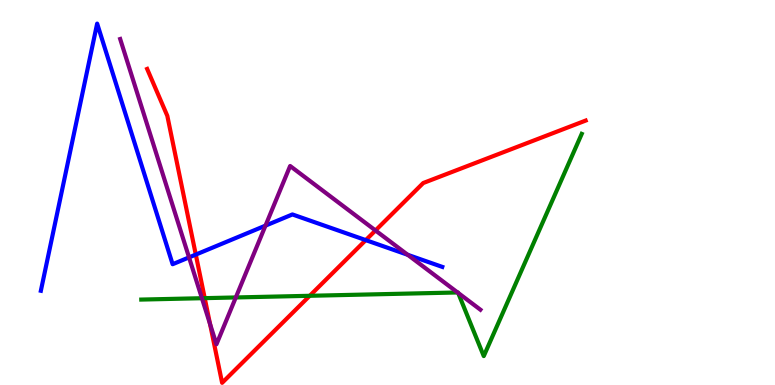[{'lines': ['blue', 'red'], 'intersections': [{'x': 2.53, 'y': 3.39}, {'x': 4.72, 'y': 3.76}]}, {'lines': ['green', 'red'], 'intersections': [{'x': 2.64, 'y': 2.26}, {'x': 4.0, 'y': 2.32}]}, {'lines': ['purple', 'red'], 'intersections': [{'x': 2.71, 'y': 1.59}, {'x': 4.84, 'y': 4.01}]}, {'lines': ['blue', 'green'], 'intersections': []}, {'lines': ['blue', 'purple'], 'intersections': [{'x': 2.44, 'y': 3.31}, {'x': 3.43, 'y': 4.14}, {'x': 5.26, 'y': 3.38}]}, {'lines': ['green', 'purple'], 'intersections': [{'x': 2.61, 'y': 2.25}, {'x': 3.04, 'y': 2.27}, {'x': 5.9, 'y': 2.4}, {'x': 5.91, 'y': 2.39}]}]